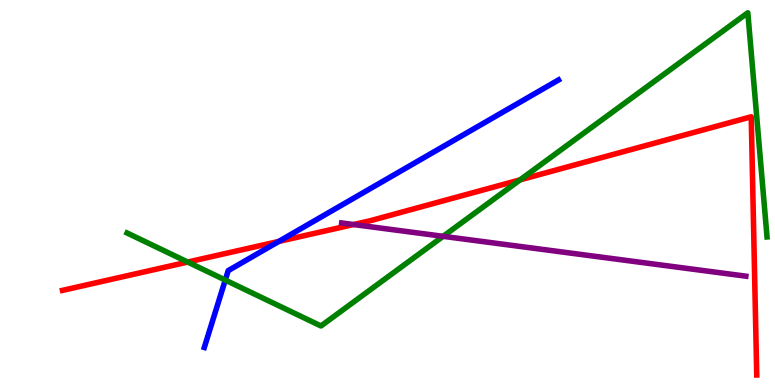[{'lines': ['blue', 'red'], 'intersections': [{'x': 3.6, 'y': 3.73}]}, {'lines': ['green', 'red'], 'intersections': [{'x': 2.42, 'y': 3.19}, {'x': 6.71, 'y': 5.33}]}, {'lines': ['purple', 'red'], 'intersections': [{'x': 4.56, 'y': 4.17}]}, {'lines': ['blue', 'green'], 'intersections': [{'x': 2.91, 'y': 2.73}]}, {'lines': ['blue', 'purple'], 'intersections': []}, {'lines': ['green', 'purple'], 'intersections': [{'x': 5.72, 'y': 3.86}]}]